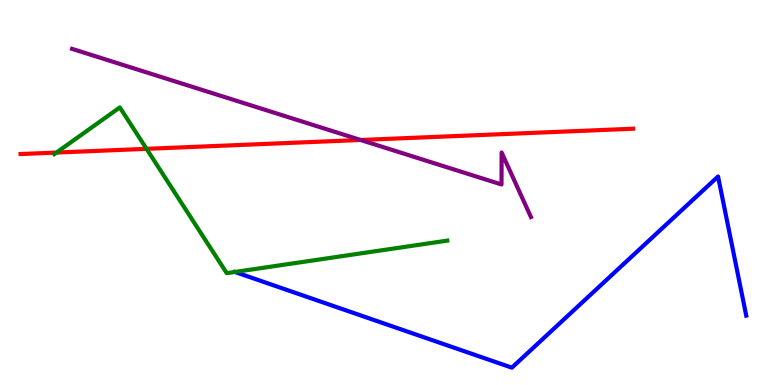[{'lines': ['blue', 'red'], 'intersections': []}, {'lines': ['green', 'red'], 'intersections': [{'x': 0.729, 'y': 6.04}, {'x': 1.89, 'y': 6.13}]}, {'lines': ['purple', 'red'], 'intersections': [{'x': 4.65, 'y': 6.36}]}, {'lines': ['blue', 'green'], 'intersections': []}, {'lines': ['blue', 'purple'], 'intersections': []}, {'lines': ['green', 'purple'], 'intersections': []}]